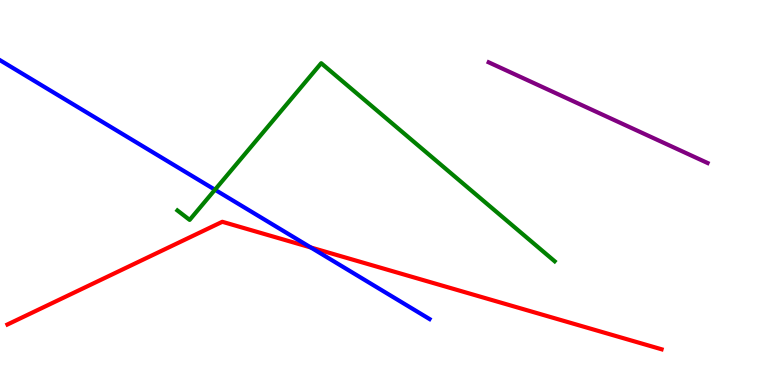[{'lines': ['blue', 'red'], 'intersections': [{'x': 4.01, 'y': 3.57}]}, {'lines': ['green', 'red'], 'intersections': []}, {'lines': ['purple', 'red'], 'intersections': []}, {'lines': ['blue', 'green'], 'intersections': [{'x': 2.77, 'y': 5.07}]}, {'lines': ['blue', 'purple'], 'intersections': []}, {'lines': ['green', 'purple'], 'intersections': []}]